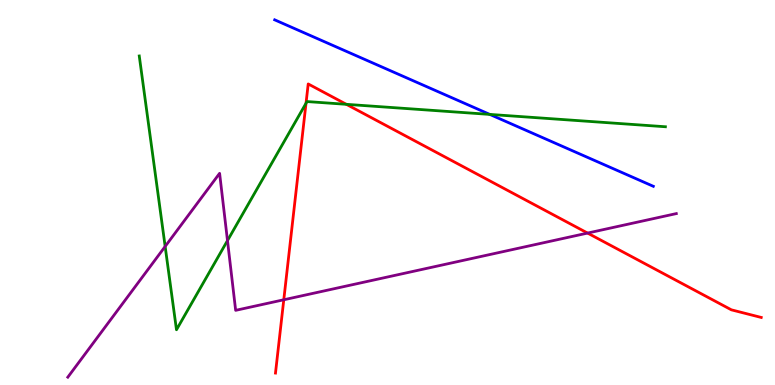[{'lines': ['blue', 'red'], 'intersections': []}, {'lines': ['green', 'red'], 'intersections': [{'x': 3.95, 'y': 7.32}, {'x': 4.47, 'y': 7.29}]}, {'lines': ['purple', 'red'], 'intersections': [{'x': 3.66, 'y': 2.21}, {'x': 7.58, 'y': 3.95}]}, {'lines': ['blue', 'green'], 'intersections': [{'x': 6.32, 'y': 7.03}]}, {'lines': ['blue', 'purple'], 'intersections': []}, {'lines': ['green', 'purple'], 'intersections': [{'x': 2.13, 'y': 3.6}, {'x': 2.94, 'y': 3.75}]}]